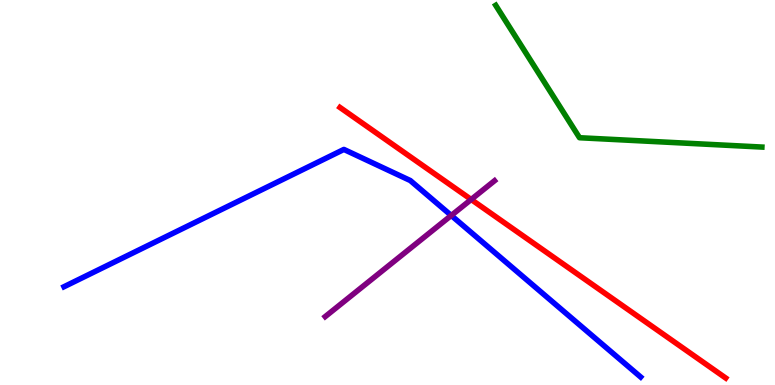[{'lines': ['blue', 'red'], 'intersections': []}, {'lines': ['green', 'red'], 'intersections': []}, {'lines': ['purple', 'red'], 'intersections': [{'x': 6.08, 'y': 4.82}]}, {'lines': ['blue', 'green'], 'intersections': []}, {'lines': ['blue', 'purple'], 'intersections': [{'x': 5.82, 'y': 4.4}]}, {'lines': ['green', 'purple'], 'intersections': []}]